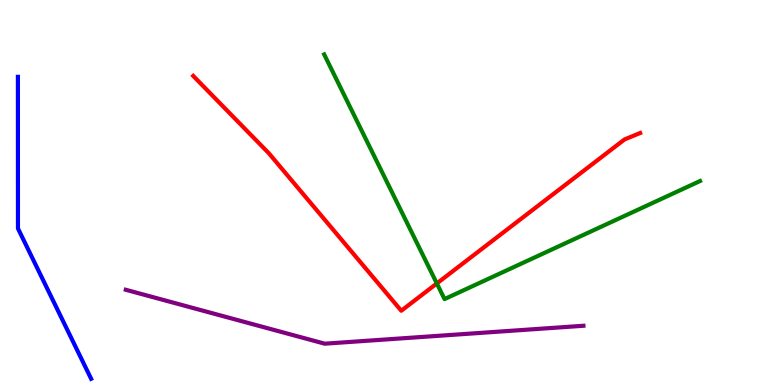[{'lines': ['blue', 'red'], 'intersections': []}, {'lines': ['green', 'red'], 'intersections': [{'x': 5.64, 'y': 2.64}]}, {'lines': ['purple', 'red'], 'intersections': []}, {'lines': ['blue', 'green'], 'intersections': []}, {'lines': ['blue', 'purple'], 'intersections': []}, {'lines': ['green', 'purple'], 'intersections': []}]